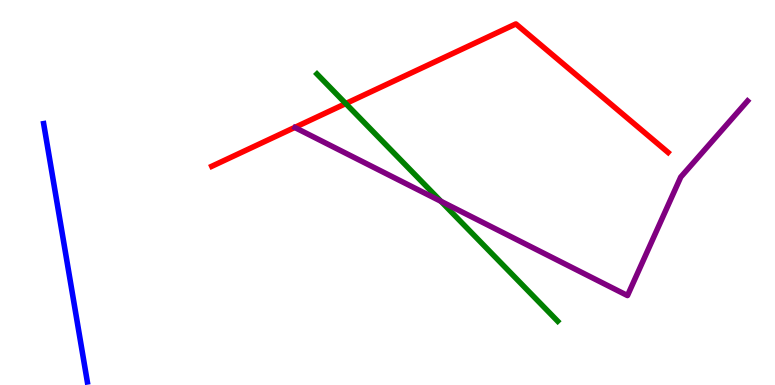[{'lines': ['blue', 'red'], 'intersections': []}, {'lines': ['green', 'red'], 'intersections': [{'x': 4.46, 'y': 7.31}]}, {'lines': ['purple', 'red'], 'intersections': []}, {'lines': ['blue', 'green'], 'intersections': []}, {'lines': ['blue', 'purple'], 'intersections': []}, {'lines': ['green', 'purple'], 'intersections': [{'x': 5.69, 'y': 4.77}]}]